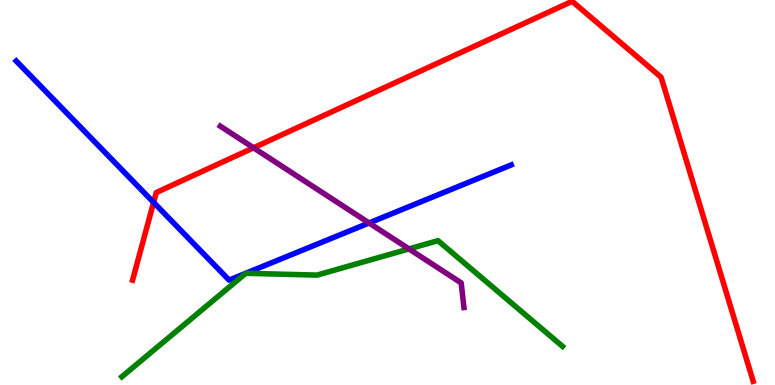[{'lines': ['blue', 'red'], 'intersections': [{'x': 1.98, 'y': 4.74}]}, {'lines': ['green', 'red'], 'intersections': []}, {'lines': ['purple', 'red'], 'intersections': [{'x': 3.27, 'y': 6.16}]}, {'lines': ['blue', 'green'], 'intersections': [{'x': 3.17, 'y': 2.9}, {'x': 3.17, 'y': 2.9}]}, {'lines': ['blue', 'purple'], 'intersections': [{'x': 4.76, 'y': 4.21}]}, {'lines': ['green', 'purple'], 'intersections': [{'x': 5.28, 'y': 3.53}]}]